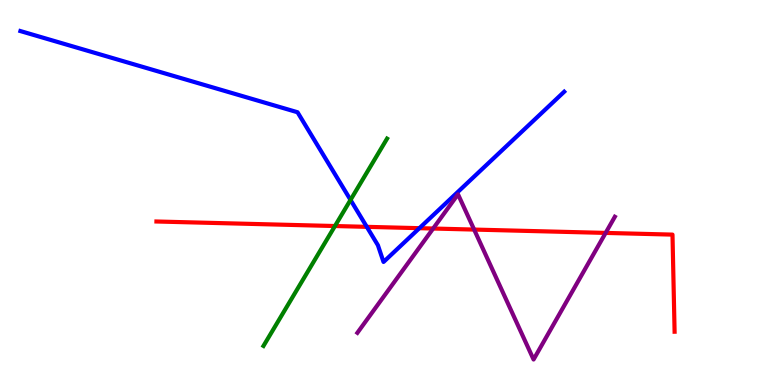[{'lines': ['blue', 'red'], 'intersections': [{'x': 4.73, 'y': 4.11}, {'x': 5.41, 'y': 4.07}]}, {'lines': ['green', 'red'], 'intersections': [{'x': 4.32, 'y': 4.13}]}, {'lines': ['purple', 'red'], 'intersections': [{'x': 5.59, 'y': 4.06}, {'x': 6.12, 'y': 4.04}, {'x': 7.81, 'y': 3.95}]}, {'lines': ['blue', 'green'], 'intersections': [{'x': 4.52, 'y': 4.81}]}, {'lines': ['blue', 'purple'], 'intersections': []}, {'lines': ['green', 'purple'], 'intersections': []}]